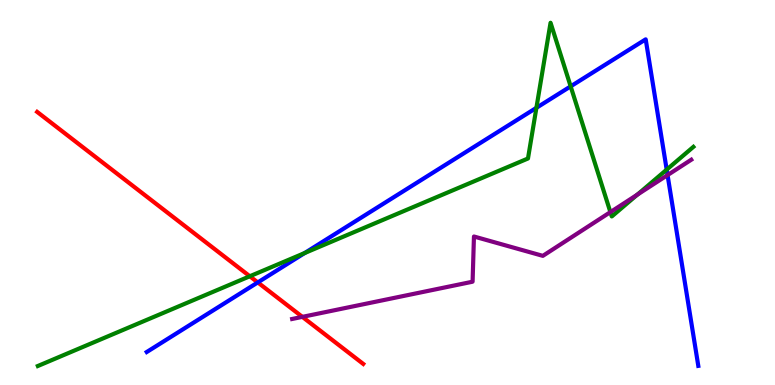[{'lines': ['blue', 'red'], 'intersections': [{'x': 3.33, 'y': 2.66}]}, {'lines': ['green', 'red'], 'intersections': [{'x': 3.22, 'y': 2.82}]}, {'lines': ['purple', 'red'], 'intersections': [{'x': 3.9, 'y': 1.77}]}, {'lines': ['blue', 'green'], 'intersections': [{'x': 3.93, 'y': 3.43}, {'x': 6.92, 'y': 7.2}, {'x': 7.36, 'y': 7.76}, {'x': 8.6, 'y': 5.59}]}, {'lines': ['blue', 'purple'], 'intersections': [{'x': 8.61, 'y': 5.45}]}, {'lines': ['green', 'purple'], 'intersections': [{'x': 7.88, 'y': 4.49}, {'x': 8.22, 'y': 4.94}]}]